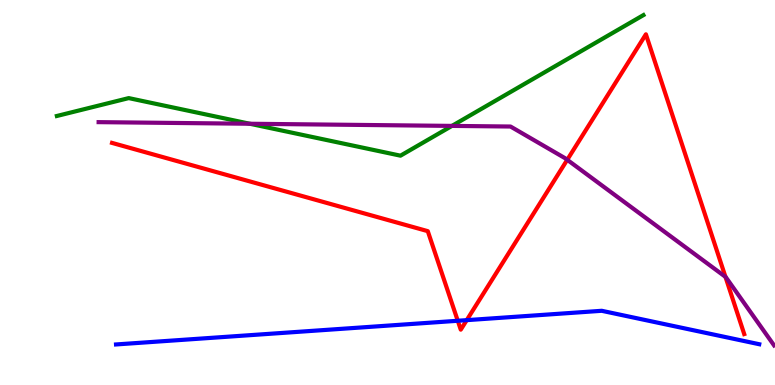[{'lines': ['blue', 'red'], 'intersections': [{'x': 5.91, 'y': 1.67}, {'x': 6.02, 'y': 1.68}]}, {'lines': ['green', 'red'], 'intersections': []}, {'lines': ['purple', 'red'], 'intersections': [{'x': 7.32, 'y': 5.85}, {'x': 9.36, 'y': 2.81}]}, {'lines': ['blue', 'green'], 'intersections': []}, {'lines': ['blue', 'purple'], 'intersections': []}, {'lines': ['green', 'purple'], 'intersections': [{'x': 3.22, 'y': 6.79}, {'x': 5.83, 'y': 6.73}]}]